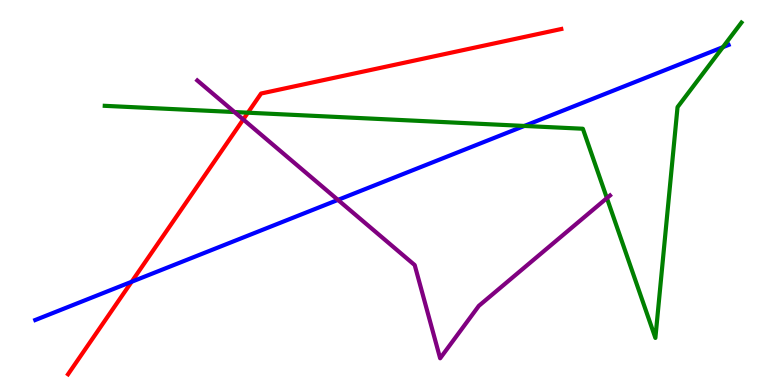[{'lines': ['blue', 'red'], 'intersections': [{'x': 1.7, 'y': 2.68}]}, {'lines': ['green', 'red'], 'intersections': [{'x': 3.2, 'y': 7.07}]}, {'lines': ['purple', 'red'], 'intersections': [{'x': 3.14, 'y': 6.9}]}, {'lines': ['blue', 'green'], 'intersections': [{'x': 6.77, 'y': 6.73}, {'x': 9.33, 'y': 8.77}]}, {'lines': ['blue', 'purple'], 'intersections': [{'x': 4.36, 'y': 4.81}]}, {'lines': ['green', 'purple'], 'intersections': [{'x': 3.03, 'y': 7.09}, {'x': 7.83, 'y': 4.85}]}]